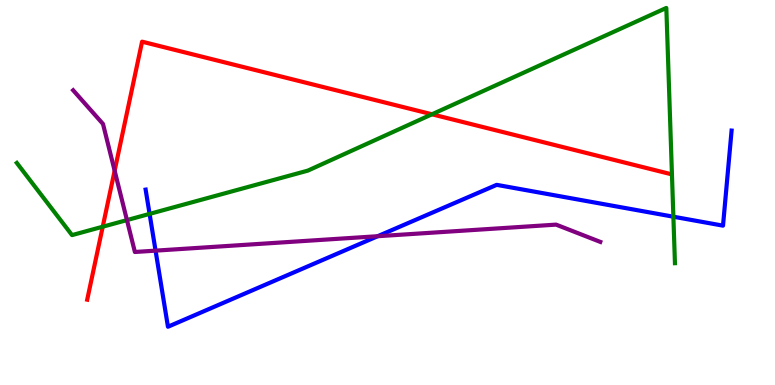[{'lines': ['blue', 'red'], 'intersections': []}, {'lines': ['green', 'red'], 'intersections': [{'x': 1.33, 'y': 4.11}, {'x': 5.57, 'y': 7.03}]}, {'lines': ['purple', 'red'], 'intersections': [{'x': 1.48, 'y': 5.57}]}, {'lines': ['blue', 'green'], 'intersections': [{'x': 1.93, 'y': 4.44}, {'x': 8.69, 'y': 4.37}]}, {'lines': ['blue', 'purple'], 'intersections': [{'x': 2.01, 'y': 3.49}, {'x': 4.87, 'y': 3.86}]}, {'lines': ['green', 'purple'], 'intersections': [{'x': 1.64, 'y': 4.28}]}]